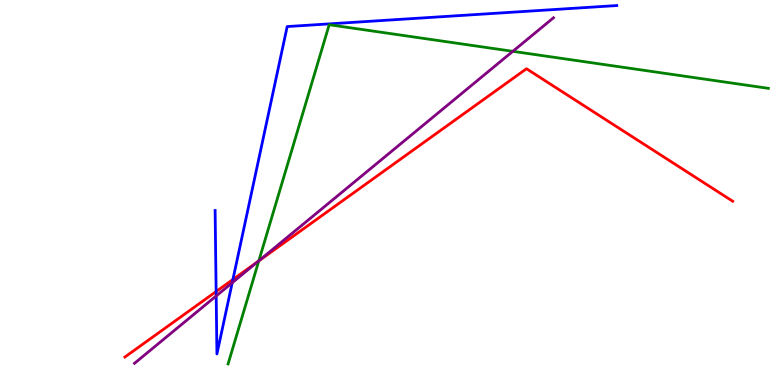[{'lines': ['blue', 'red'], 'intersections': [{'x': 2.79, 'y': 2.43}, {'x': 3.01, 'y': 2.74}]}, {'lines': ['green', 'red'], 'intersections': [{'x': 3.34, 'y': 3.22}]}, {'lines': ['purple', 'red'], 'intersections': [{'x': 3.33, 'y': 3.21}]}, {'lines': ['blue', 'green'], 'intersections': []}, {'lines': ['blue', 'purple'], 'intersections': [{'x': 2.79, 'y': 2.31}, {'x': 3.0, 'y': 2.66}]}, {'lines': ['green', 'purple'], 'intersections': [{'x': 3.34, 'y': 3.23}, {'x': 6.62, 'y': 8.67}]}]